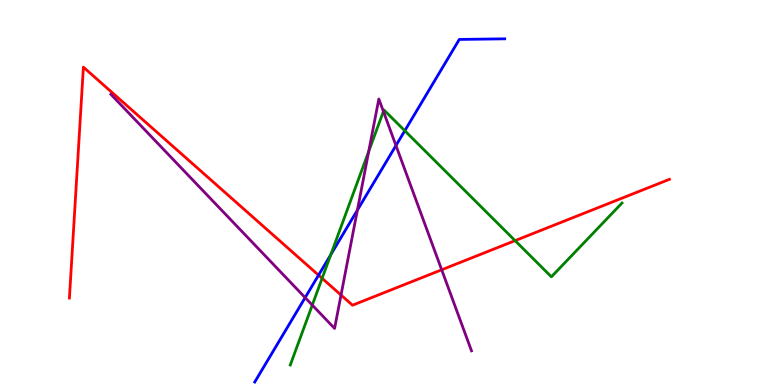[{'lines': ['blue', 'red'], 'intersections': [{'x': 4.11, 'y': 2.85}]}, {'lines': ['green', 'red'], 'intersections': [{'x': 4.16, 'y': 2.77}, {'x': 6.65, 'y': 3.75}]}, {'lines': ['purple', 'red'], 'intersections': [{'x': 4.4, 'y': 2.34}, {'x': 5.7, 'y': 2.99}]}, {'lines': ['blue', 'green'], 'intersections': [{'x': 4.27, 'y': 3.39}, {'x': 5.22, 'y': 6.6}]}, {'lines': ['blue', 'purple'], 'intersections': [{'x': 3.94, 'y': 2.27}, {'x': 4.61, 'y': 4.54}, {'x': 5.11, 'y': 6.22}]}, {'lines': ['green', 'purple'], 'intersections': [{'x': 4.03, 'y': 2.08}, {'x': 4.76, 'y': 6.07}, {'x': 4.95, 'y': 7.11}]}]